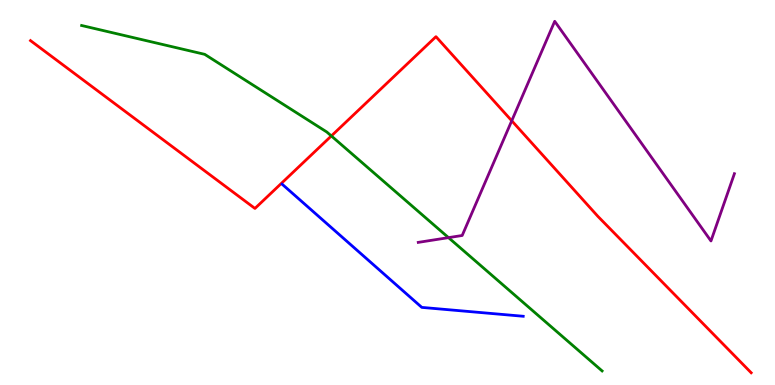[{'lines': ['blue', 'red'], 'intersections': []}, {'lines': ['green', 'red'], 'intersections': [{'x': 4.28, 'y': 6.47}]}, {'lines': ['purple', 'red'], 'intersections': [{'x': 6.6, 'y': 6.86}]}, {'lines': ['blue', 'green'], 'intersections': []}, {'lines': ['blue', 'purple'], 'intersections': []}, {'lines': ['green', 'purple'], 'intersections': [{'x': 5.79, 'y': 3.83}]}]